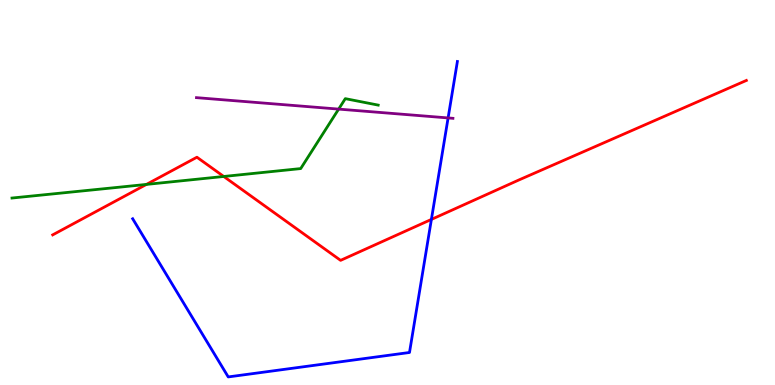[{'lines': ['blue', 'red'], 'intersections': [{'x': 5.57, 'y': 4.3}]}, {'lines': ['green', 'red'], 'intersections': [{'x': 1.89, 'y': 5.21}, {'x': 2.89, 'y': 5.42}]}, {'lines': ['purple', 'red'], 'intersections': []}, {'lines': ['blue', 'green'], 'intersections': []}, {'lines': ['blue', 'purple'], 'intersections': [{'x': 5.78, 'y': 6.94}]}, {'lines': ['green', 'purple'], 'intersections': [{'x': 4.37, 'y': 7.17}]}]